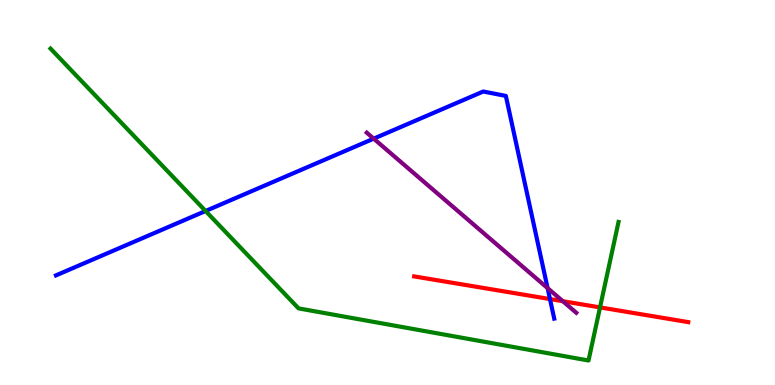[{'lines': ['blue', 'red'], 'intersections': [{'x': 7.1, 'y': 2.23}]}, {'lines': ['green', 'red'], 'intersections': [{'x': 7.74, 'y': 2.02}]}, {'lines': ['purple', 'red'], 'intersections': [{'x': 7.26, 'y': 2.18}]}, {'lines': ['blue', 'green'], 'intersections': [{'x': 2.65, 'y': 4.52}]}, {'lines': ['blue', 'purple'], 'intersections': [{'x': 4.82, 'y': 6.4}, {'x': 7.07, 'y': 2.52}]}, {'lines': ['green', 'purple'], 'intersections': []}]